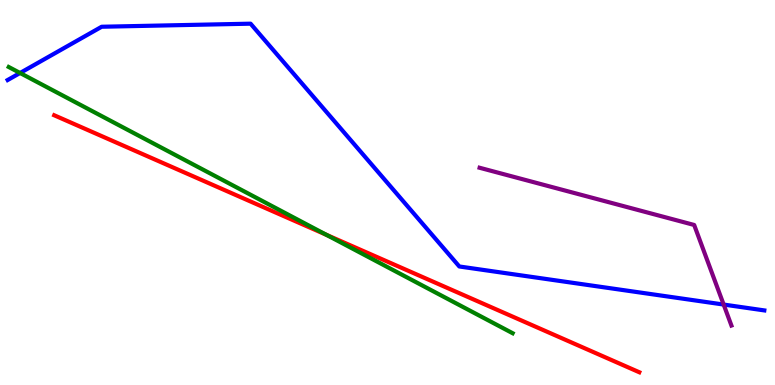[{'lines': ['blue', 'red'], 'intersections': []}, {'lines': ['green', 'red'], 'intersections': [{'x': 4.21, 'y': 3.9}]}, {'lines': ['purple', 'red'], 'intersections': []}, {'lines': ['blue', 'green'], 'intersections': [{'x': 0.259, 'y': 8.1}]}, {'lines': ['blue', 'purple'], 'intersections': [{'x': 9.34, 'y': 2.09}]}, {'lines': ['green', 'purple'], 'intersections': []}]